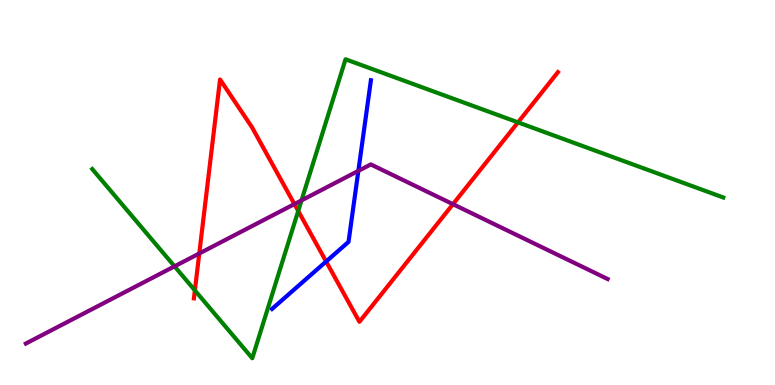[{'lines': ['blue', 'red'], 'intersections': [{'x': 4.21, 'y': 3.21}]}, {'lines': ['green', 'red'], 'intersections': [{'x': 2.51, 'y': 2.46}, {'x': 3.85, 'y': 4.52}, {'x': 6.68, 'y': 6.82}]}, {'lines': ['purple', 'red'], 'intersections': [{'x': 2.57, 'y': 3.42}, {'x': 3.8, 'y': 4.7}, {'x': 5.84, 'y': 4.7}]}, {'lines': ['blue', 'green'], 'intersections': []}, {'lines': ['blue', 'purple'], 'intersections': [{'x': 4.62, 'y': 5.56}]}, {'lines': ['green', 'purple'], 'intersections': [{'x': 2.25, 'y': 3.08}, {'x': 3.89, 'y': 4.8}]}]